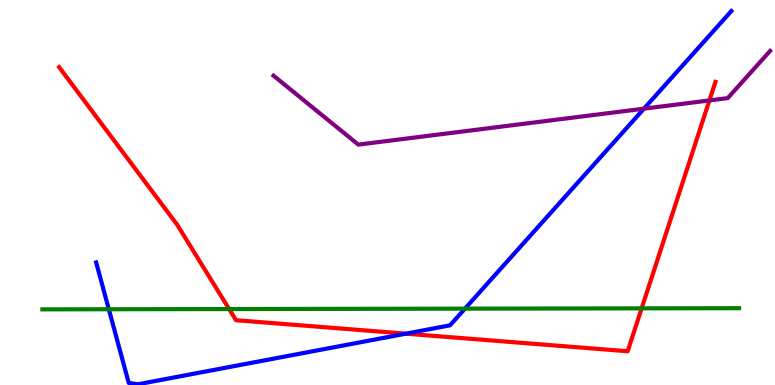[{'lines': ['blue', 'red'], 'intersections': [{'x': 5.24, 'y': 1.33}]}, {'lines': ['green', 'red'], 'intersections': [{'x': 2.96, 'y': 1.97}, {'x': 8.28, 'y': 1.99}]}, {'lines': ['purple', 'red'], 'intersections': [{'x': 9.15, 'y': 7.39}]}, {'lines': ['blue', 'green'], 'intersections': [{'x': 1.4, 'y': 1.97}, {'x': 6.0, 'y': 1.98}]}, {'lines': ['blue', 'purple'], 'intersections': [{'x': 8.31, 'y': 7.18}]}, {'lines': ['green', 'purple'], 'intersections': []}]